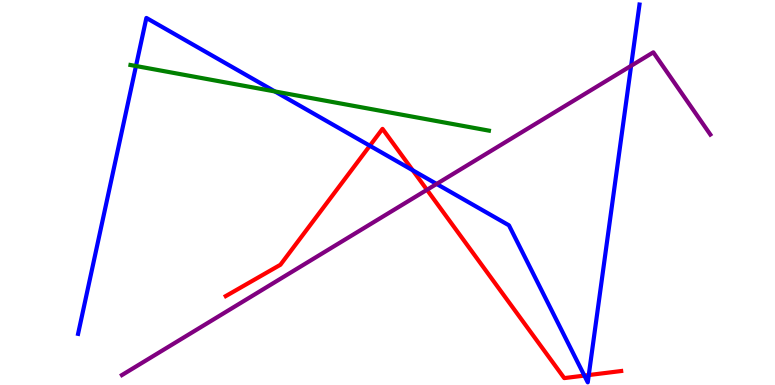[{'lines': ['blue', 'red'], 'intersections': [{'x': 4.77, 'y': 6.21}, {'x': 5.33, 'y': 5.58}, {'x': 7.54, 'y': 0.244}, {'x': 7.6, 'y': 0.258}]}, {'lines': ['green', 'red'], 'intersections': []}, {'lines': ['purple', 'red'], 'intersections': [{'x': 5.51, 'y': 5.07}]}, {'lines': ['blue', 'green'], 'intersections': [{'x': 1.75, 'y': 8.29}, {'x': 3.55, 'y': 7.62}]}, {'lines': ['blue', 'purple'], 'intersections': [{'x': 5.63, 'y': 5.22}, {'x': 8.14, 'y': 8.29}]}, {'lines': ['green', 'purple'], 'intersections': []}]